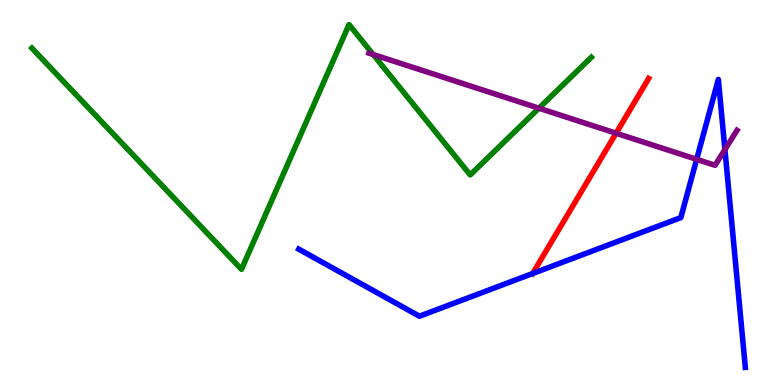[{'lines': ['blue', 'red'], 'intersections': [{'x': 6.87, 'y': 2.9}]}, {'lines': ['green', 'red'], 'intersections': []}, {'lines': ['purple', 'red'], 'intersections': [{'x': 7.95, 'y': 6.54}]}, {'lines': ['blue', 'green'], 'intersections': []}, {'lines': ['blue', 'purple'], 'intersections': [{'x': 8.99, 'y': 5.86}, {'x': 9.35, 'y': 6.11}]}, {'lines': ['green', 'purple'], 'intersections': [{'x': 4.81, 'y': 8.58}, {'x': 6.95, 'y': 7.19}]}]